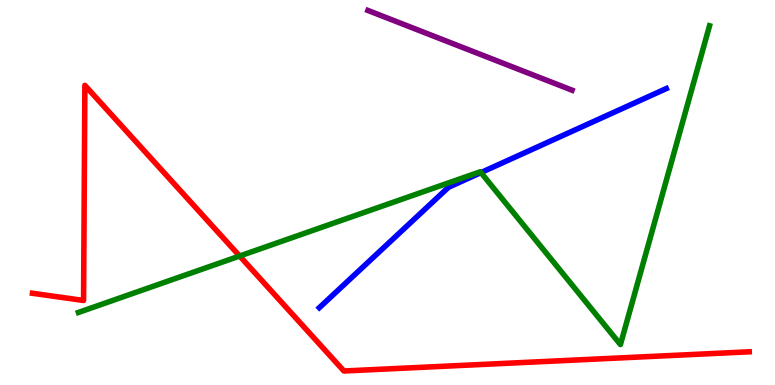[{'lines': ['blue', 'red'], 'intersections': []}, {'lines': ['green', 'red'], 'intersections': [{'x': 3.09, 'y': 3.35}]}, {'lines': ['purple', 'red'], 'intersections': []}, {'lines': ['blue', 'green'], 'intersections': [{'x': 6.21, 'y': 5.52}]}, {'lines': ['blue', 'purple'], 'intersections': []}, {'lines': ['green', 'purple'], 'intersections': []}]